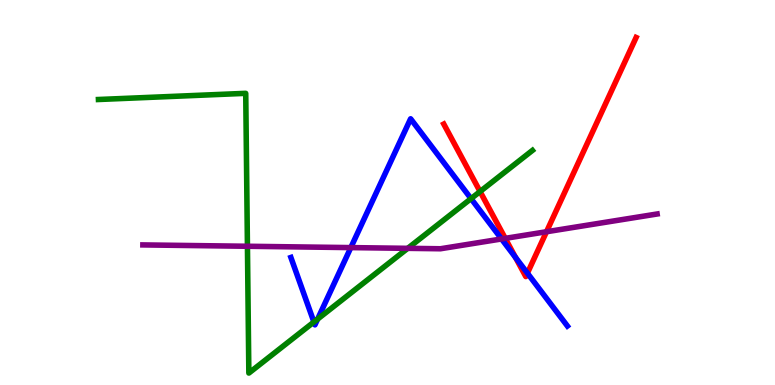[{'lines': ['blue', 'red'], 'intersections': [{'x': 6.65, 'y': 3.31}, {'x': 6.81, 'y': 2.91}]}, {'lines': ['green', 'red'], 'intersections': [{'x': 6.19, 'y': 5.03}]}, {'lines': ['purple', 'red'], 'intersections': [{'x': 6.52, 'y': 3.81}, {'x': 7.05, 'y': 3.98}]}, {'lines': ['blue', 'green'], 'intersections': [{'x': 4.05, 'y': 1.64}, {'x': 4.1, 'y': 1.71}, {'x': 6.08, 'y': 4.84}]}, {'lines': ['blue', 'purple'], 'intersections': [{'x': 4.53, 'y': 3.57}, {'x': 6.47, 'y': 3.79}]}, {'lines': ['green', 'purple'], 'intersections': [{'x': 3.19, 'y': 3.6}, {'x': 5.26, 'y': 3.55}]}]